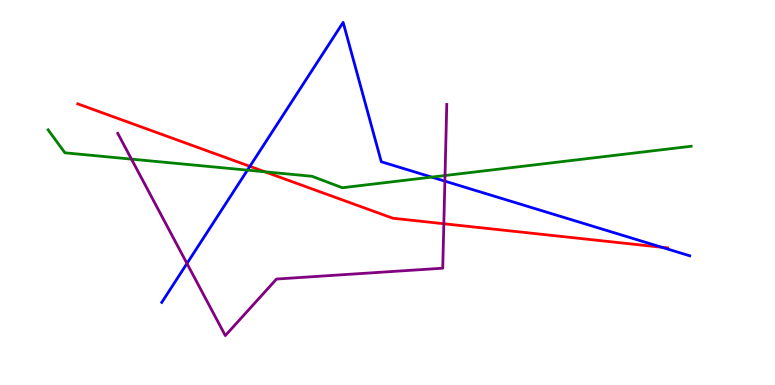[{'lines': ['blue', 'red'], 'intersections': [{'x': 3.22, 'y': 5.68}, {'x': 8.54, 'y': 3.58}]}, {'lines': ['green', 'red'], 'intersections': [{'x': 3.42, 'y': 5.54}]}, {'lines': ['purple', 'red'], 'intersections': [{'x': 5.73, 'y': 4.19}]}, {'lines': ['blue', 'green'], 'intersections': [{'x': 3.19, 'y': 5.58}, {'x': 5.57, 'y': 5.4}]}, {'lines': ['blue', 'purple'], 'intersections': [{'x': 2.41, 'y': 3.16}, {'x': 5.74, 'y': 5.3}]}, {'lines': ['green', 'purple'], 'intersections': [{'x': 1.7, 'y': 5.87}, {'x': 5.74, 'y': 5.44}]}]